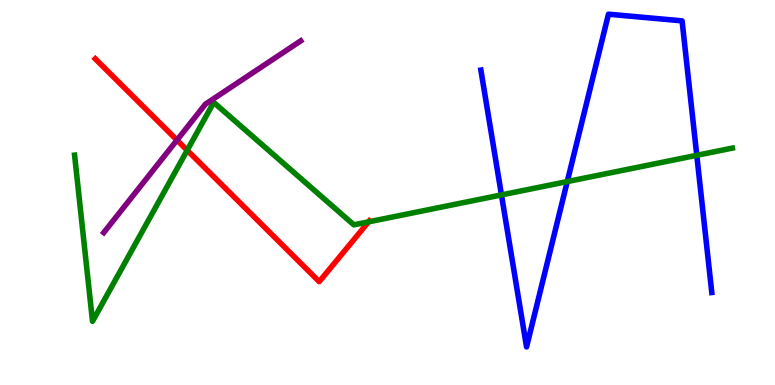[{'lines': ['blue', 'red'], 'intersections': []}, {'lines': ['green', 'red'], 'intersections': [{'x': 2.42, 'y': 6.1}, {'x': 4.76, 'y': 4.24}]}, {'lines': ['purple', 'red'], 'intersections': [{'x': 2.28, 'y': 6.36}]}, {'lines': ['blue', 'green'], 'intersections': [{'x': 6.47, 'y': 4.94}, {'x': 7.32, 'y': 5.28}, {'x': 8.99, 'y': 5.97}]}, {'lines': ['blue', 'purple'], 'intersections': []}, {'lines': ['green', 'purple'], 'intersections': []}]